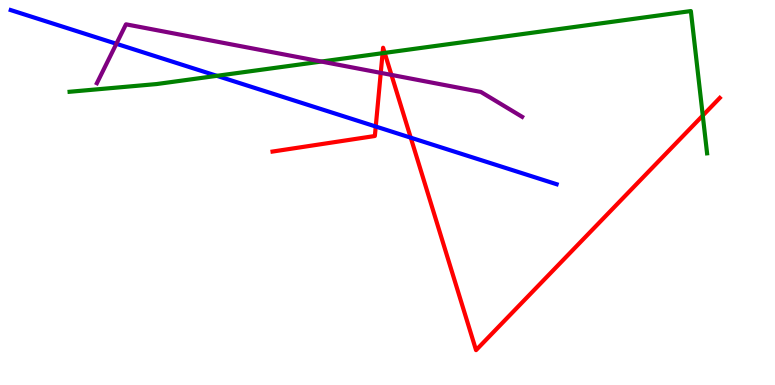[{'lines': ['blue', 'red'], 'intersections': [{'x': 4.85, 'y': 6.71}, {'x': 5.3, 'y': 6.42}]}, {'lines': ['green', 'red'], 'intersections': [{'x': 4.94, 'y': 8.62}, {'x': 4.96, 'y': 8.63}, {'x': 9.07, 'y': 7.0}]}, {'lines': ['purple', 'red'], 'intersections': [{'x': 4.91, 'y': 8.11}, {'x': 5.05, 'y': 8.05}]}, {'lines': ['blue', 'green'], 'intersections': [{'x': 2.8, 'y': 8.03}]}, {'lines': ['blue', 'purple'], 'intersections': [{'x': 1.5, 'y': 8.86}]}, {'lines': ['green', 'purple'], 'intersections': [{'x': 4.15, 'y': 8.4}]}]